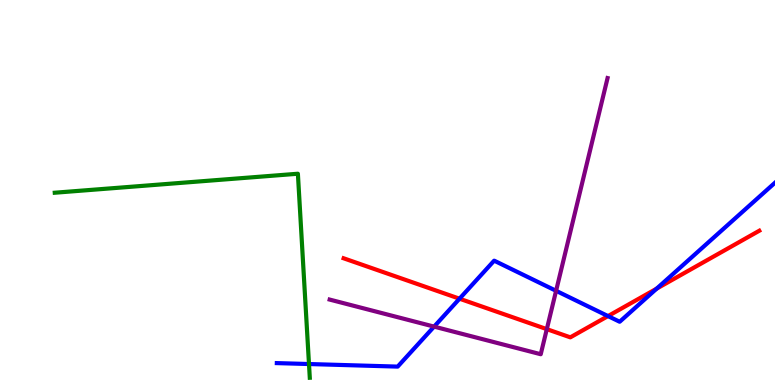[{'lines': ['blue', 'red'], 'intersections': [{'x': 5.93, 'y': 2.24}, {'x': 7.85, 'y': 1.79}, {'x': 8.47, 'y': 2.5}]}, {'lines': ['green', 'red'], 'intersections': []}, {'lines': ['purple', 'red'], 'intersections': [{'x': 7.06, 'y': 1.45}]}, {'lines': ['blue', 'green'], 'intersections': [{'x': 3.99, 'y': 0.545}]}, {'lines': ['blue', 'purple'], 'intersections': [{'x': 5.6, 'y': 1.52}, {'x': 7.18, 'y': 2.45}]}, {'lines': ['green', 'purple'], 'intersections': []}]